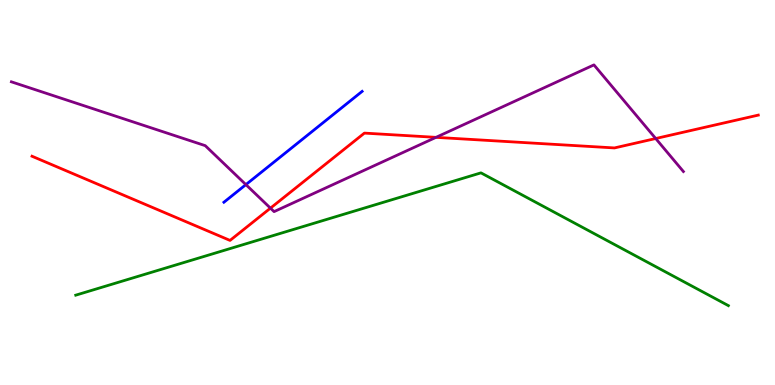[{'lines': ['blue', 'red'], 'intersections': []}, {'lines': ['green', 'red'], 'intersections': []}, {'lines': ['purple', 'red'], 'intersections': [{'x': 3.49, 'y': 4.59}, {'x': 5.63, 'y': 6.43}, {'x': 8.46, 'y': 6.4}]}, {'lines': ['blue', 'green'], 'intersections': []}, {'lines': ['blue', 'purple'], 'intersections': [{'x': 3.17, 'y': 5.2}]}, {'lines': ['green', 'purple'], 'intersections': []}]